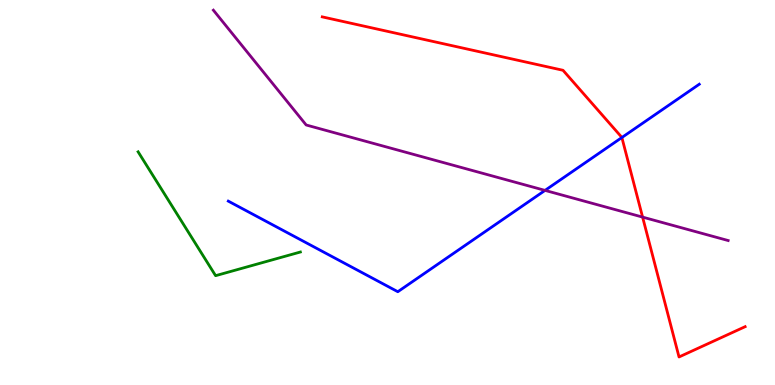[{'lines': ['blue', 'red'], 'intersections': [{'x': 8.02, 'y': 6.43}]}, {'lines': ['green', 'red'], 'intersections': []}, {'lines': ['purple', 'red'], 'intersections': [{'x': 8.29, 'y': 4.36}]}, {'lines': ['blue', 'green'], 'intersections': []}, {'lines': ['blue', 'purple'], 'intersections': [{'x': 7.03, 'y': 5.05}]}, {'lines': ['green', 'purple'], 'intersections': []}]